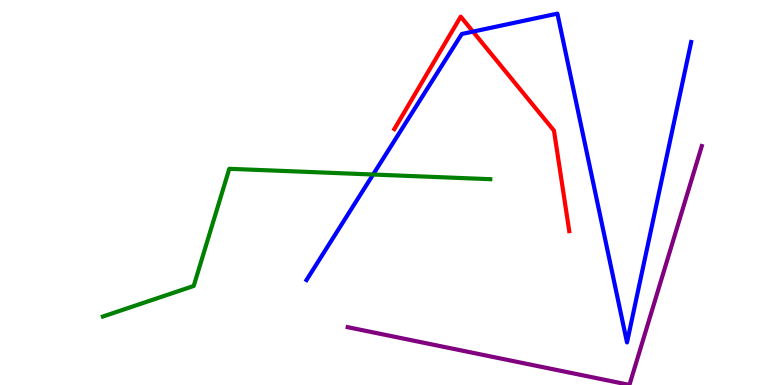[{'lines': ['blue', 'red'], 'intersections': [{'x': 6.1, 'y': 9.18}]}, {'lines': ['green', 'red'], 'intersections': []}, {'lines': ['purple', 'red'], 'intersections': []}, {'lines': ['blue', 'green'], 'intersections': [{'x': 4.81, 'y': 5.47}]}, {'lines': ['blue', 'purple'], 'intersections': []}, {'lines': ['green', 'purple'], 'intersections': []}]